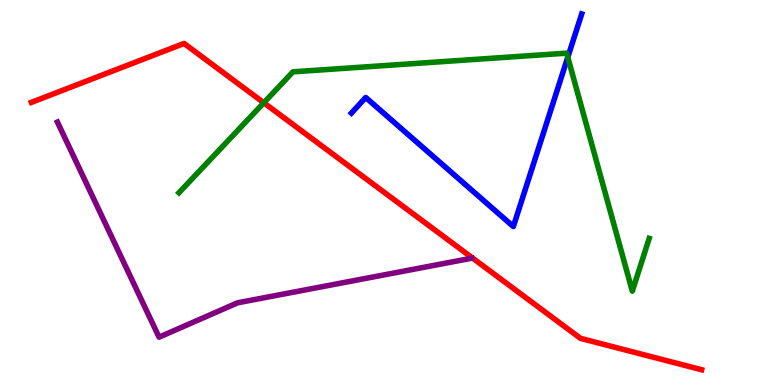[{'lines': ['blue', 'red'], 'intersections': []}, {'lines': ['green', 'red'], 'intersections': [{'x': 3.4, 'y': 7.33}]}, {'lines': ['purple', 'red'], 'intersections': []}, {'lines': ['blue', 'green'], 'intersections': [{'x': 7.33, 'y': 8.51}]}, {'lines': ['blue', 'purple'], 'intersections': []}, {'lines': ['green', 'purple'], 'intersections': []}]